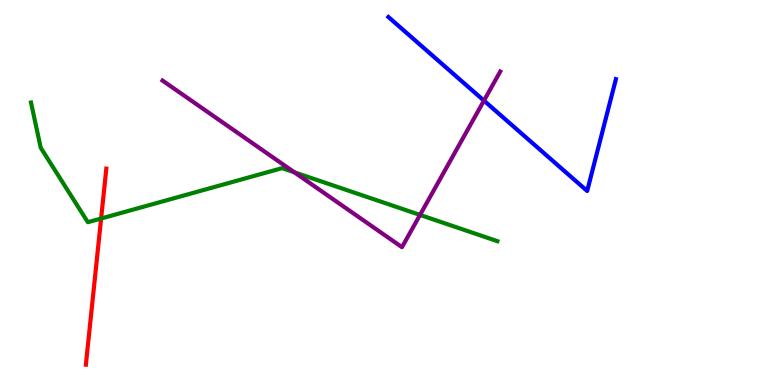[{'lines': ['blue', 'red'], 'intersections': []}, {'lines': ['green', 'red'], 'intersections': [{'x': 1.3, 'y': 4.32}]}, {'lines': ['purple', 'red'], 'intersections': []}, {'lines': ['blue', 'green'], 'intersections': []}, {'lines': ['blue', 'purple'], 'intersections': [{'x': 6.24, 'y': 7.39}]}, {'lines': ['green', 'purple'], 'intersections': [{'x': 3.8, 'y': 5.52}, {'x': 5.42, 'y': 4.42}]}]